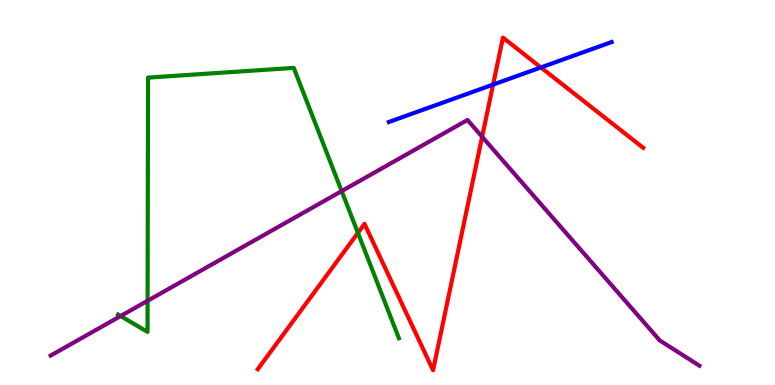[{'lines': ['blue', 'red'], 'intersections': [{'x': 6.36, 'y': 7.8}, {'x': 6.98, 'y': 8.25}]}, {'lines': ['green', 'red'], 'intersections': [{'x': 4.62, 'y': 3.95}]}, {'lines': ['purple', 'red'], 'intersections': [{'x': 6.22, 'y': 6.45}]}, {'lines': ['blue', 'green'], 'intersections': []}, {'lines': ['blue', 'purple'], 'intersections': []}, {'lines': ['green', 'purple'], 'intersections': [{'x': 1.56, 'y': 1.79}, {'x': 1.9, 'y': 2.19}, {'x': 4.41, 'y': 5.04}]}]